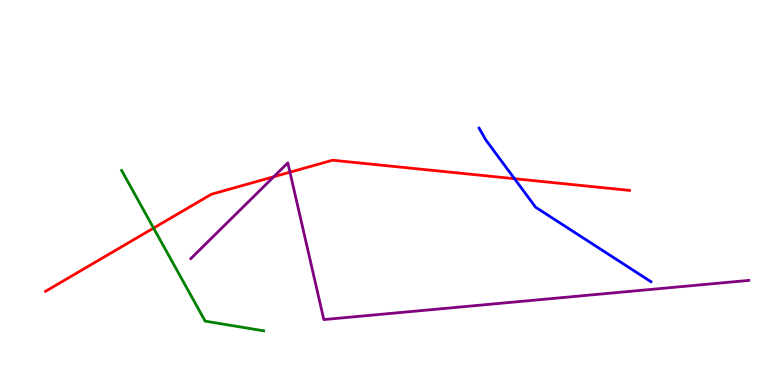[{'lines': ['blue', 'red'], 'intersections': [{'x': 6.64, 'y': 5.36}]}, {'lines': ['green', 'red'], 'intersections': [{'x': 1.98, 'y': 4.08}]}, {'lines': ['purple', 'red'], 'intersections': [{'x': 3.53, 'y': 5.41}, {'x': 3.74, 'y': 5.53}]}, {'lines': ['blue', 'green'], 'intersections': []}, {'lines': ['blue', 'purple'], 'intersections': []}, {'lines': ['green', 'purple'], 'intersections': []}]